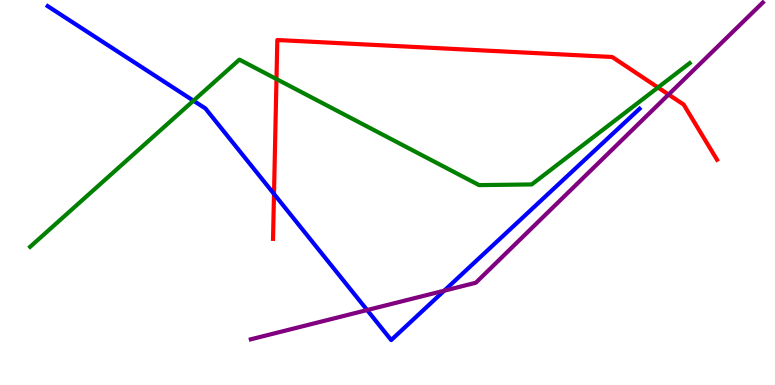[{'lines': ['blue', 'red'], 'intersections': [{'x': 3.54, 'y': 4.96}]}, {'lines': ['green', 'red'], 'intersections': [{'x': 3.57, 'y': 7.95}, {'x': 8.49, 'y': 7.73}]}, {'lines': ['purple', 'red'], 'intersections': [{'x': 8.63, 'y': 7.54}]}, {'lines': ['blue', 'green'], 'intersections': [{'x': 2.5, 'y': 7.38}]}, {'lines': ['blue', 'purple'], 'intersections': [{'x': 4.74, 'y': 1.95}, {'x': 5.73, 'y': 2.45}]}, {'lines': ['green', 'purple'], 'intersections': []}]